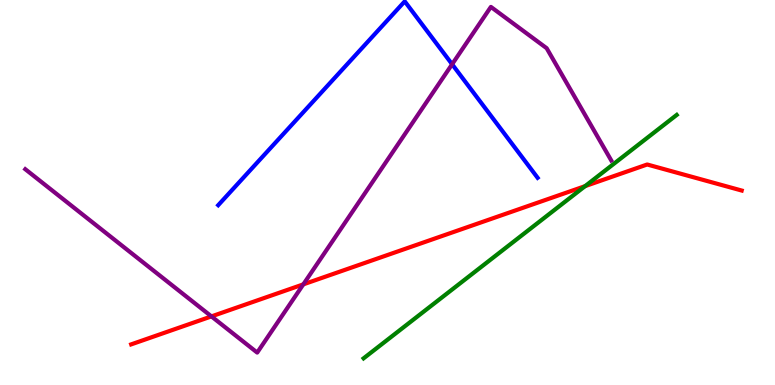[{'lines': ['blue', 'red'], 'intersections': []}, {'lines': ['green', 'red'], 'intersections': [{'x': 7.55, 'y': 5.17}]}, {'lines': ['purple', 'red'], 'intersections': [{'x': 2.73, 'y': 1.78}, {'x': 3.91, 'y': 2.61}]}, {'lines': ['blue', 'green'], 'intersections': []}, {'lines': ['blue', 'purple'], 'intersections': [{'x': 5.83, 'y': 8.33}]}, {'lines': ['green', 'purple'], 'intersections': []}]